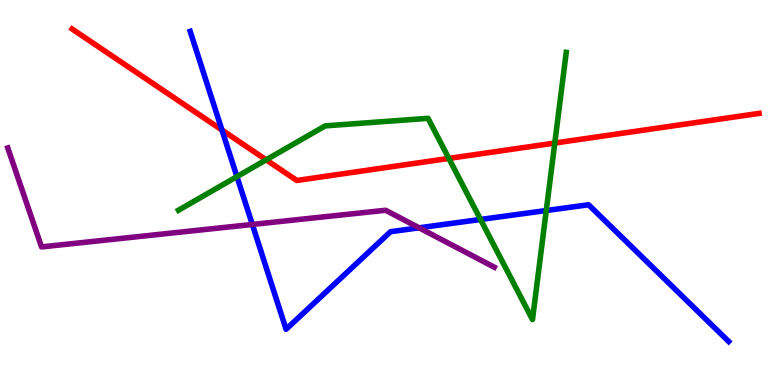[{'lines': ['blue', 'red'], 'intersections': [{'x': 2.86, 'y': 6.62}]}, {'lines': ['green', 'red'], 'intersections': [{'x': 3.43, 'y': 5.85}, {'x': 5.79, 'y': 5.89}, {'x': 7.16, 'y': 6.28}]}, {'lines': ['purple', 'red'], 'intersections': []}, {'lines': ['blue', 'green'], 'intersections': [{'x': 3.06, 'y': 5.41}, {'x': 6.2, 'y': 4.3}, {'x': 7.05, 'y': 4.53}]}, {'lines': ['blue', 'purple'], 'intersections': [{'x': 3.26, 'y': 4.17}, {'x': 5.41, 'y': 4.08}]}, {'lines': ['green', 'purple'], 'intersections': []}]